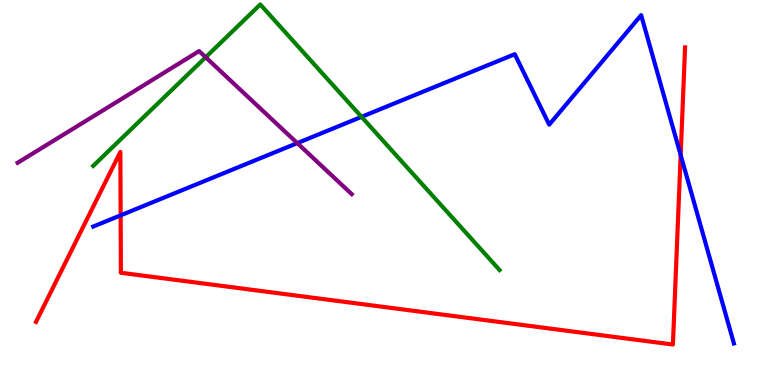[{'lines': ['blue', 'red'], 'intersections': [{'x': 1.56, 'y': 4.41}, {'x': 8.78, 'y': 5.97}]}, {'lines': ['green', 'red'], 'intersections': []}, {'lines': ['purple', 'red'], 'intersections': []}, {'lines': ['blue', 'green'], 'intersections': [{'x': 4.66, 'y': 6.97}]}, {'lines': ['blue', 'purple'], 'intersections': [{'x': 3.84, 'y': 6.28}]}, {'lines': ['green', 'purple'], 'intersections': [{'x': 2.65, 'y': 8.51}]}]